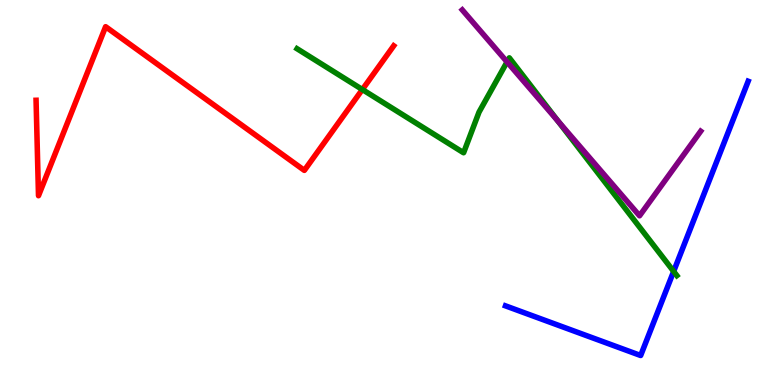[{'lines': ['blue', 'red'], 'intersections': []}, {'lines': ['green', 'red'], 'intersections': [{'x': 4.68, 'y': 7.67}]}, {'lines': ['purple', 'red'], 'intersections': []}, {'lines': ['blue', 'green'], 'intersections': [{'x': 8.69, 'y': 2.95}]}, {'lines': ['blue', 'purple'], 'intersections': []}, {'lines': ['green', 'purple'], 'intersections': [{'x': 6.54, 'y': 8.39}, {'x': 7.2, 'y': 6.86}]}]